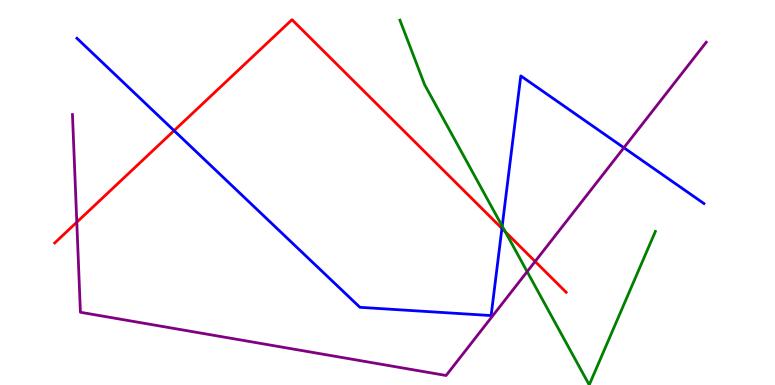[{'lines': ['blue', 'red'], 'intersections': [{'x': 2.25, 'y': 6.61}, {'x': 6.48, 'y': 4.07}]}, {'lines': ['green', 'red'], 'intersections': [{'x': 6.52, 'y': 3.98}]}, {'lines': ['purple', 'red'], 'intersections': [{'x': 0.991, 'y': 4.23}, {'x': 6.9, 'y': 3.21}]}, {'lines': ['blue', 'green'], 'intersections': [{'x': 6.48, 'y': 4.13}]}, {'lines': ['blue', 'purple'], 'intersections': [{'x': 8.05, 'y': 6.16}]}, {'lines': ['green', 'purple'], 'intersections': [{'x': 6.8, 'y': 2.94}]}]